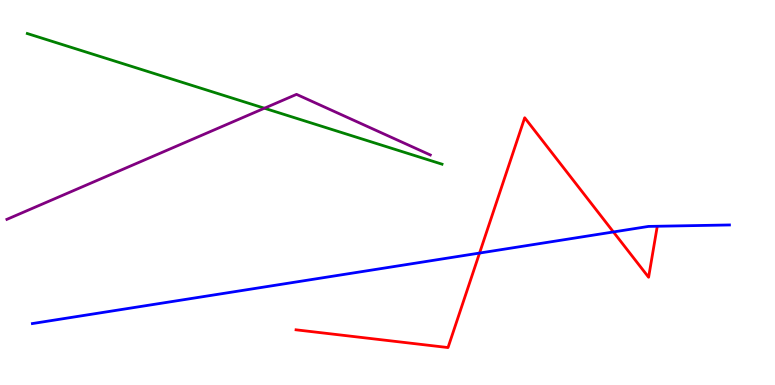[{'lines': ['blue', 'red'], 'intersections': [{'x': 6.19, 'y': 3.43}, {'x': 7.91, 'y': 3.98}]}, {'lines': ['green', 'red'], 'intersections': []}, {'lines': ['purple', 'red'], 'intersections': []}, {'lines': ['blue', 'green'], 'intersections': []}, {'lines': ['blue', 'purple'], 'intersections': []}, {'lines': ['green', 'purple'], 'intersections': [{'x': 3.41, 'y': 7.19}]}]